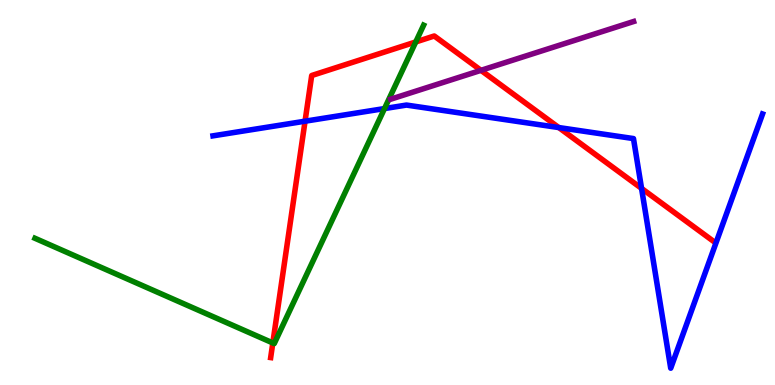[{'lines': ['blue', 'red'], 'intersections': [{'x': 3.94, 'y': 6.85}, {'x': 7.21, 'y': 6.69}, {'x': 8.28, 'y': 5.11}]}, {'lines': ['green', 'red'], 'intersections': [{'x': 3.52, 'y': 1.09}, {'x': 5.36, 'y': 8.91}]}, {'lines': ['purple', 'red'], 'intersections': [{'x': 6.21, 'y': 8.17}]}, {'lines': ['blue', 'green'], 'intersections': [{'x': 4.96, 'y': 7.18}]}, {'lines': ['blue', 'purple'], 'intersections': []}, {'lines': ['green', 'purple'], 'intersections': []}]